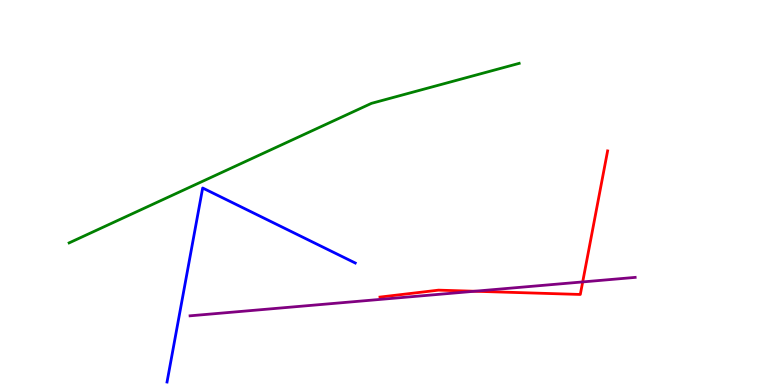[{'lines': ['blue', 'red'], 'intersections': []}, {'lines': ['green', 'red'], 'intersections': []}, {'lines': ['purple', 'red'], 'intersections': [{'x': 6.12, 'y': 2.44}, {'x': 7.52, 'y': 2.68}]}, {'lines': ['blue', 'green'], 'intersections': []}, {'lines': ['blue', 'purple'], 'intersections': []}, {'lines': ['green', 'purple'], 'intersections': []}]